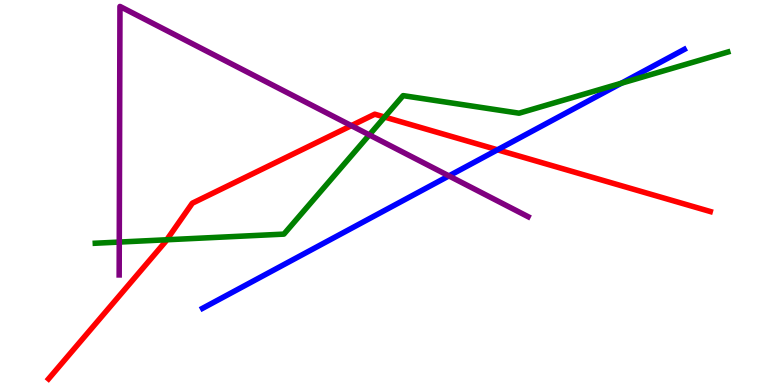[{'lines': ['blue', 'red'], 'intersections': [{'x': 6.42, 'y': 6.11}]}, {'lines': ['green', 'red'], 'intersections': [{'x': 2.15, 'y': 3.77}, {'x': 4.96, 'y': 6.96}]}, {'lines': ['purple', 'red'], 'intersections': [{'x': 4.53, 'y': 6.74}]}, {'lines': ['blue', 'green'], 'intersections': [{'x': 8.02, 'y': 7.84}]}, {'lines': ['blue', 'purple'], 'intersections': [{'x': 5.79, 'y': 5.43}]}, {'lines': ['green', 'purple'], 'intersections': [{'x': 1.54, 'y': 3.71}, {'x': 4.77, 'y': 6.5}]}]